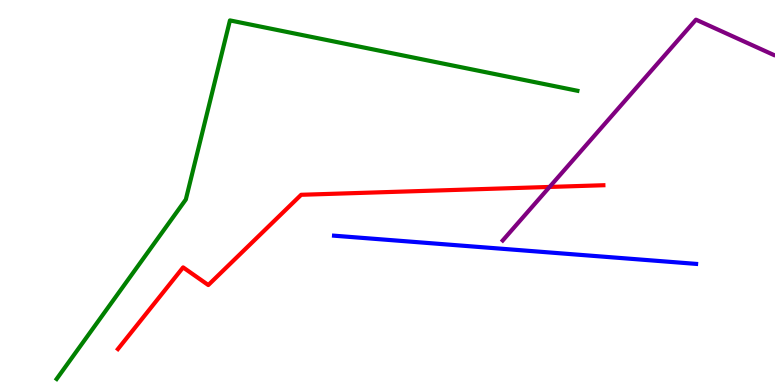[{'lines': ['blue', 'red'], 'intersections': []}, {'lines': ['green', 'red'], 'intersections': []}, {'lines': ['purple', 'red'], 'intersections': [{'x': 7.09, 'y': 5.14}]}, {'lines': ['blue', 'green'], 'intersections': []}, {'lines': ['blue', 'purple'], 'intersections': []}, {'lines': ['green', 'purple'], 'intersections': []}]